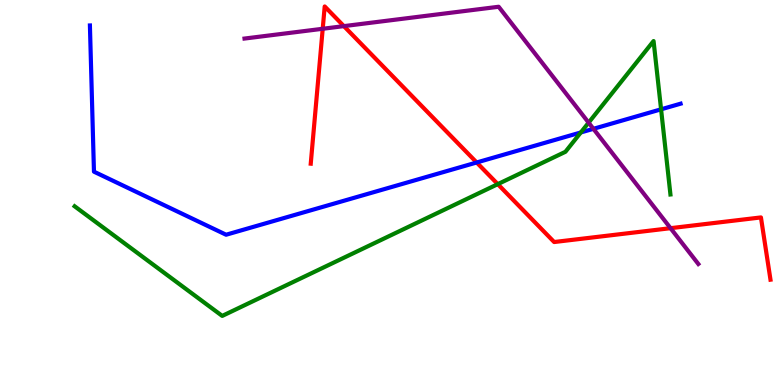[{'lines': ['blue', 'red'], 'intersections': [{'x': 6.15, 'y': 5.78}]}, {'lines': ['green', 'red'], 'intersections': [{'x': 6.42, 'y': 5.22}]}, {'lines': ['purple', 'red'], 'intersections': [{'x': 4.16, 'y': 9.25}, {'x': 4.44, 'y': 9.32}, {'x': 8.65, 'y': 4.07}]}, {'lines': ['blue', 'green'], 'intersections': [{'x': 7.49, 'y': 6.56}, {'x': 8.53, 'y': 7.16}]}, {'lines': ['blue', 'purple'], 'intersections': [{'x': 7.66, 'y': 6.65}]}, {'lines': ['green', 'purple'], 'intersections': [{'x': 7.6, 'y': 6.81}]}]